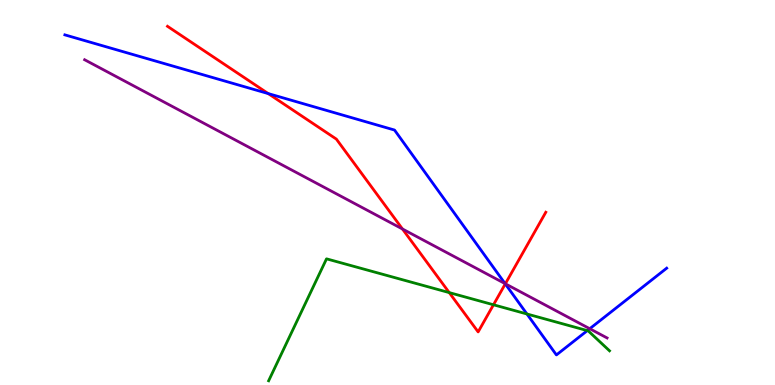[{'lines': ['blue', 'red'], 'intersections': [{'x': 3.46, 'y': 7.57}, {'x': 6.52, 'y': 2.63}]}, {'lines': ['green', 'red'], 'intersections': [{'x': 5.8, 'y': 2.4}, {'x': 6.37, 'y': 2.08}]}, {'lines': ['purple', 'red'], 'intersections': [{'x': 5.19, 'y': 4.05}, {'x': 6.52, 'y': 2.63}]}, {'lines': ['blue', 'green'], 'intersections': [{'x': 6.8, 'y': 1.84}, {'x': 7.58, 'y': 1.41}]}, {'lines': ['blue', 'purple'], 'intersections': [{'x': 6.52, 'y': 2.63}, {'x': 7.61, 'y': 1.46}]}, {'lines': ['green', 'purple'], 'intersections': []}]